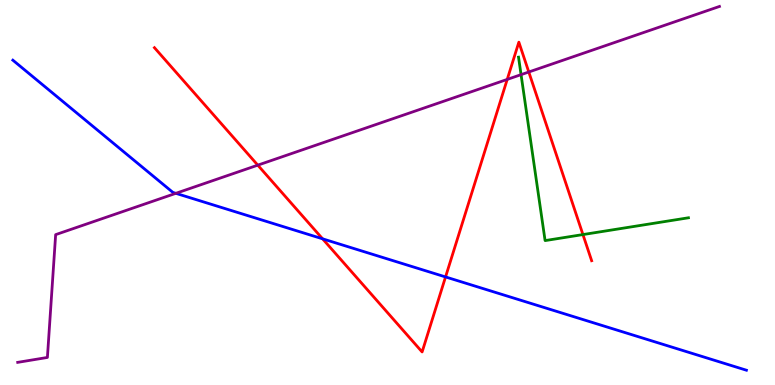[{'lines': ['blue', 'red'], 'intersections': [{'x': 4.16, 'y': 3.8}, {'x': 5.75, 'y': 2.81}]}, {'lines': ['green', 'red'], 'intersections': [{'x': 7.52, 'y': 3.91}]}, {'lines': ['purple', 'red'], 'intersections': [{'x': 3.33, 'y': 5.71}, {'x': 6.54, 'y': 7.94}, {'x': 6.82, 'y': 8.13}]}, {'lines': ['blue', 'green'], 'intersections': []}, {'lines': ['blue', 'purple'], 'intersections': [{'x': 2.27, 'y': 4.98}]}, {'lines': ['green', 'purple'], 'intersections': [{'x': 6.72, 'y': 8.06}]}]